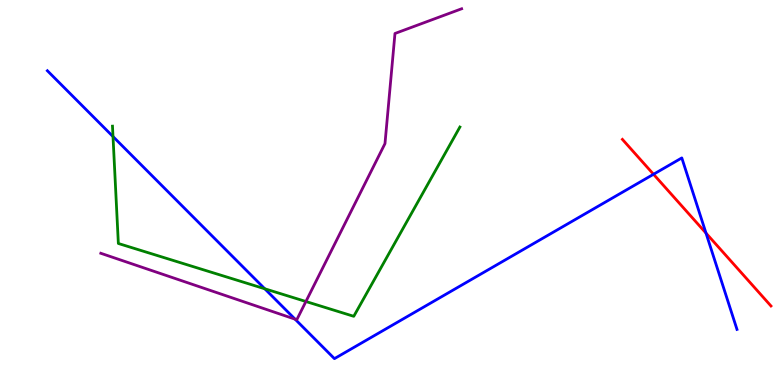[{'lines': ['blue', 'red'], 'intersections': [{'x': 8.43, 'y': 5.47}, {'x': 9.11, 'y': 3.95}]}, {'lines': ['green', 'red'], 'intersections': []}, {'lines': ['purple', 'red'], 'intersections': []}, {'lines': ['blue', 'green'], 'intersections': [{'x': 1.46, 'y': 6.45}, {'x': 3.42, 'y': 2.5}]}, {'lines': ['blue', 'purple'], 'intersections': [{'x': 3.81, 'y': 1.71}]}, {'lines': ['green', 'purple'], 'intersections': [{'x': 3.95, 'y': 2.17}]}]